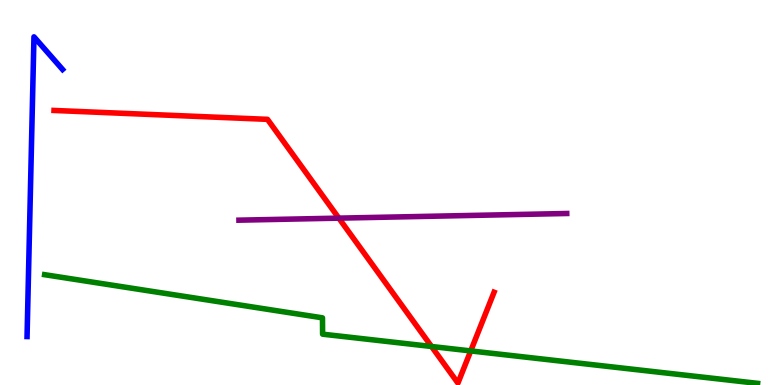[{'lines': ['blue', 'red'], 'intersections': []}, {'lines': ['green', 'red'], 'intersections': [{'x': 5.57, 'y': 1.0}, {'x': 6.07, 'y': 0.885}]}, {'lines': ['purple', 'red'], 'intersections': [{'x': 4.37, 'y': 4.33}]}, {'lines': ['blue', 'green'], 'intersections': []}, {'lines': ['blue', 'purple'], 'intersections': []}, {'lines': ['green', 'purple'], 'intersections': []}]